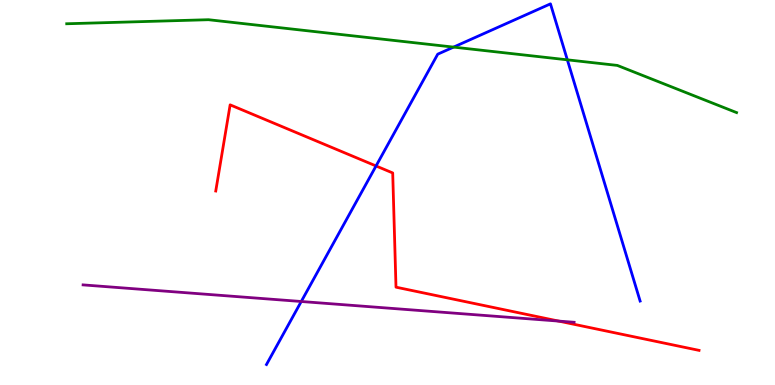[{'lines': ['blue', 'red'], 'intersections': [{'x': 4.85, 'y': 5.69}]}, {'lines': ['green', 'red'], 'intersections': []}, {'lines': ['purple', 'red'], 'intersections': [{'x': 7.21, 'y': 1.66}]}, {'lines': ['blue', 'green'], 'intersections': [{'x': 5.85, 'y': 8.78}, {'x': 7.32, 'y': 8.45}]}, {'lines': ['blue', 'purple'], 'intersections': [{'x': 3.89, 'y': 2.17}]}, {'lines': ['green', 'purple'], 'intersections': []}]